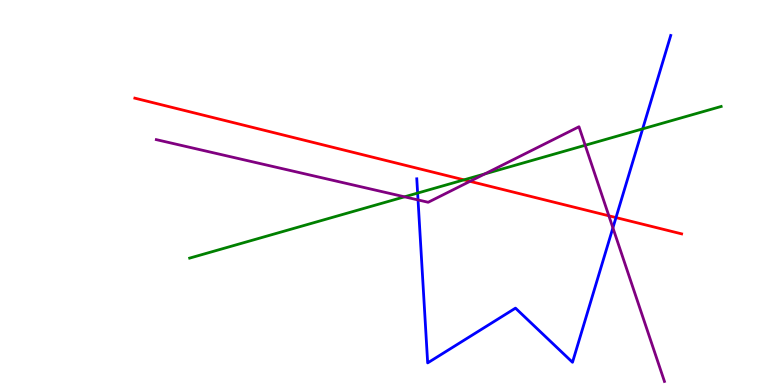[{'lines': ['blue', 'red'], 'intersections': [{'x': 7.95, 'y': 4.35}]}, {'lines': ['green', 'red'], 'intersections': [{'x': 5.99, 'y': 5.33}]}, {'lines': ['purple', 'red'], 'intersections': [{'x': 6.06, 'y': 5.29}, {'x': 7.86, 'y': 4.39}]}, {'lines': ['blue', 'green'], 'intersections': [{'x': 5.39, 'y': 4.99}, {'x': 8.29, 'y': 6.65}]}, {'lines': ['blue', 'purple'], 'intersections': [{'x': 5.39, 'y': 4.81}, {'x': 7.91, 'y': 4.08}]}, {'lines': ['green', 'purple'], 'intersections': [{'x': 5.22, 'y': 4.89}, {'x': 6.26, 'y': 5.48}, {'x': 7.55, 'y': 6.23}]}]